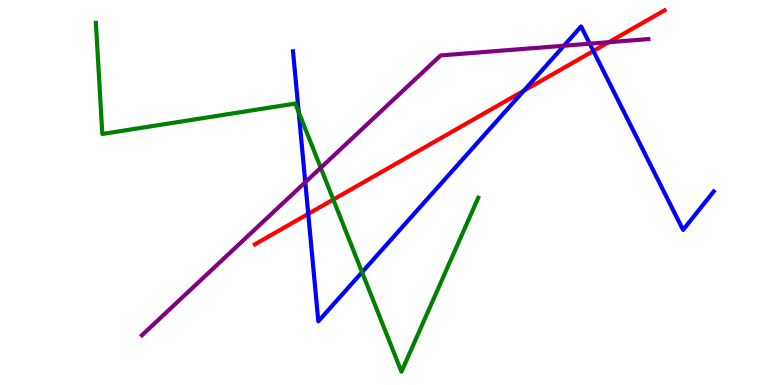[{'lines': ['blue', 'red'], 'intersections': [{'x': 3.98, 'y': 4.45}, {'x': 6.76, 'y': 7.64}, {'x': 7.66, 'y': 8.68}]}, {'lines': ['green', 'red'], 'intersections': [{'x': 4.3, 'y': 4.82}]}, {'lines': ['purple', 'red'], 'intersections': [{'x': 7.86, 'y': 8.9}]}, {'lines': ['blue', 'green'], 'intersections': [{'x': 3.85, 'y': 7.09}, {'x': 4.67, 'y': 2.93}]}, {'lines': ['blue', 'purple'], 'intersections': [{'x': 3.94, 'y': 5.27}, {'x': 7.28, 'y': 8.81}, {'x': 7.61, 'y': 8.87}]}, {'lines': ['green', 'purple'], 'intersections': [{'x': 4.14, 'y': 5.64}]}]